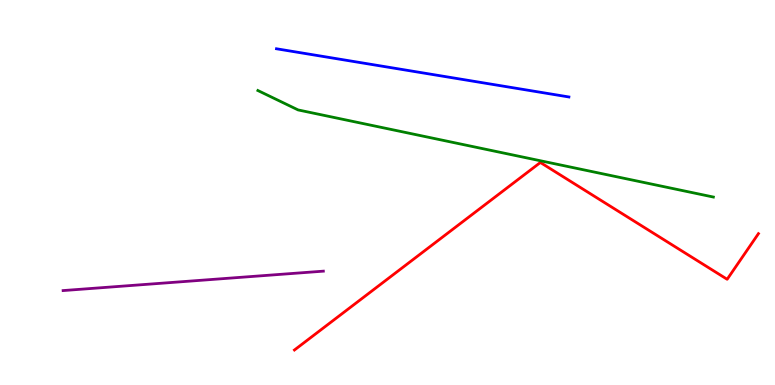[{'lines': ['blue', 'red'], 'intersections': []}, {'lines': ['green', 'red'], 'intersections': []}, {'lines': ['purple', 'red'], 'intersections': []}, {'lines': ['blue', 'green'], 'intersections': []}, {'lines': ['blue', 'purple'], 'intersections': []}, {'lines': ['green', 'purple'], 'intersections': []}]